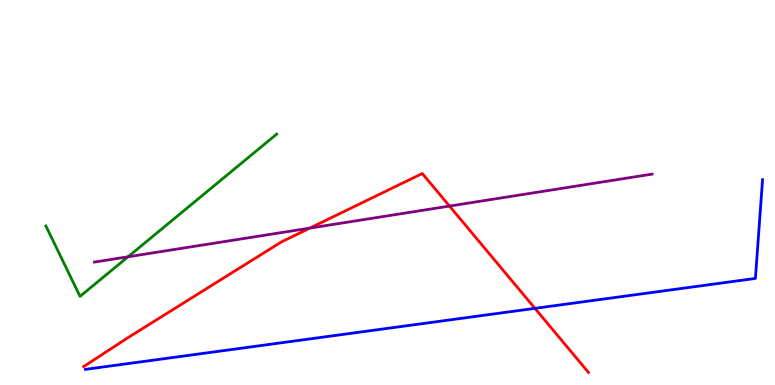[{'lines': ['blue', 'red'], 'intersections': [{'x': 6.9, 'y': 1.99}]}, {'lines': ['green', 'red'], 'intersections': []}, {'lines': ['purple', 'red'], 'intersections': [{'x': 4.0, 'y': 4.08}, {'x': 5.8, 'y': 4.65}]}, {'lines': ['blue', 'green'], 'intersections': []}, {'lines': ['blue', 'purple'], 'intersections': []}, {'lines': ['green', 'purple'], 'intersections': [{'x': 1.65, 'y': 3.33}]}]